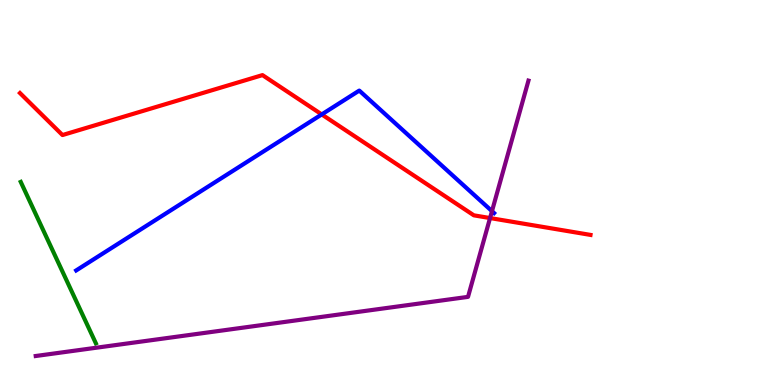[{'lines': ['blue', 'red'], 'intersections': [{'x': 4.15, 'y': 7.03}]}, {'lines': ['green', 'red'], 'intersections': []}, {'lines': ['purple', 'red'], 'intersections': [{'x': 6.32, 'y': 4.34}]}, {'lines': ['blue', 'green'], 'intersections': []}, {'lines': ['blue', 'purple'], 'intersections': [{'x': 6.35, 'y': 4.52}]}, {'lines': ['green', 'purple'], 'intersections': []}]